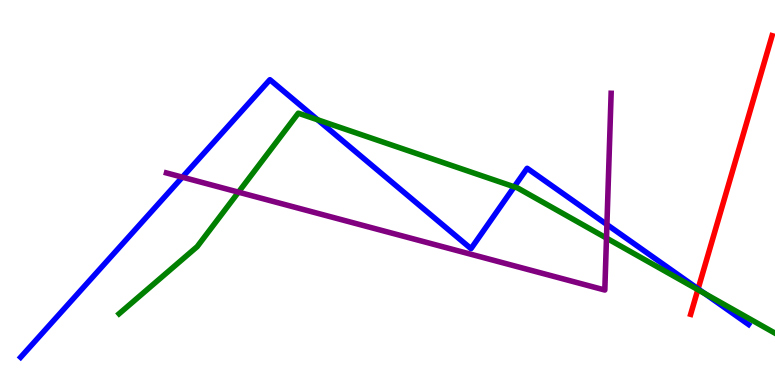[{'lines': ['blue', 'red'], 'intersections': [{'x': 9.01, 'y': 2.5}]}, {'lines': ['green', 'red'], 'intersections': [{'x': 9.0, 'y': 2.48}]}, {'lines': ['purple', 'red'], 'intersections': []}, {'lines': ['blue', 'green'], 'intersections': [{'x': 4.1, 'y': 6.89}, {'x': 6.63, 'y': 5.15}, {'x': 9.09, 'y': 2.38}]}, {'lines': ['blue', 'purple'], 'intersections': [{'x': 2.35, 'y': 5.4}, {'x': 7.83, 'y': 4.17}]}, {'lines': ['green', 'purple'], 'intersections': [{'x': 3.08, 'y': 5.01}, {'x': 7.83, 'y': 3.82}]}]